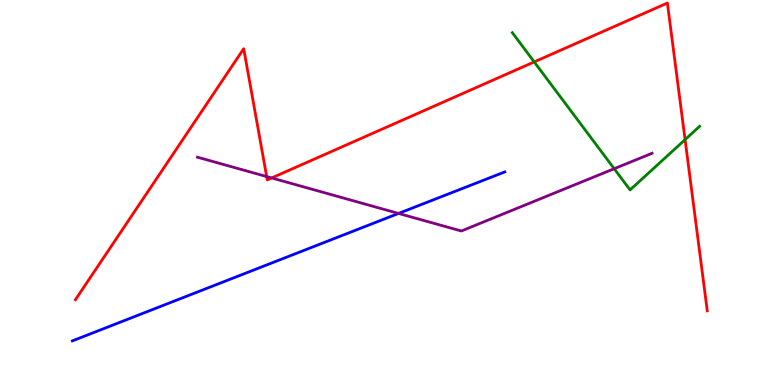[{'lines': ['blue', 'red'], 'intersections': []}, {'lines': ['green', 'red'], 'intersections': [{'x': 6.89, 'y': 8.39}, {'x': 8.84, 'y': 6.37}]}, {'lines': ['purple', 'red'], 'intersections': [{'x': 3.44, 'y': 5.41}, {'x': 3.51, 'y': 5.38}]}, {'lines': ['blue', 'green'], 'intersections': []}, {'lines': ['blue', 'purple'], 'intersections': [{'x': 5.14, 'y': 4.46}]}, {'lines': ['green', 'purple'], 'intersections': [{'x': 7.93, 'y': 5.62}]}]